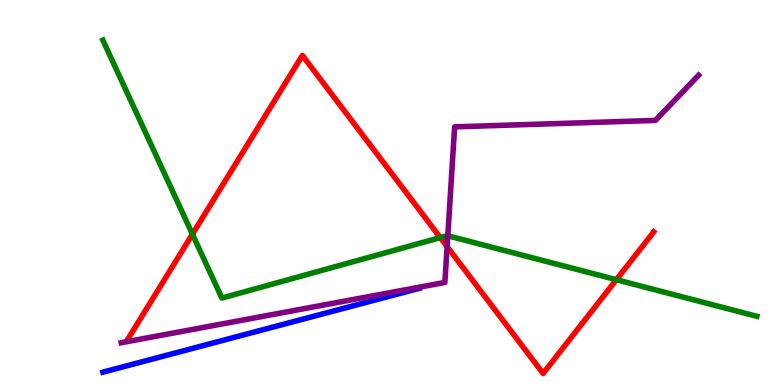[{'lines': ['blue', 'red'], 'intersections': []}, {'lines': ['green', 'red'], 'intersections': [{'x': 2.48, 'y': 3.92}, {'x': 5.68, 'y': 3.83}, {'x': 7.95, 'y': 2.74}]}, {'lines': ['purple', 'red'], 'intersections': [{'x': 5.77, 'y': 3.59}]}, {'lines': ['blue', 'green'], 'intersections': []}, {'lines': ['blue', 'purple'], 'intersections': []}, {'lines': ['green', 'purple'], 'intersections': [{'x': 5.78, 'y': 3.88}]}]